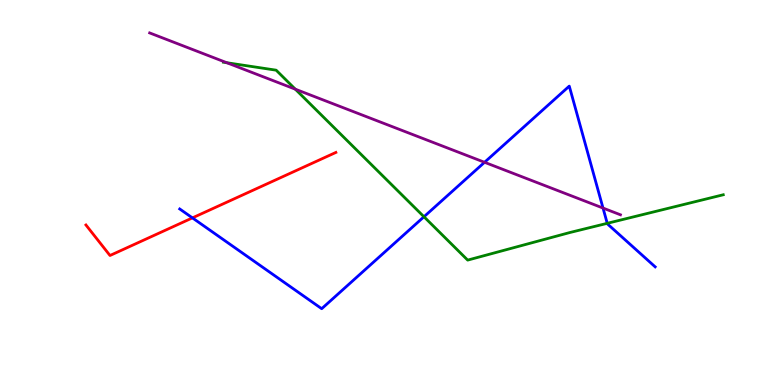[{'lines': ['blue', 'red'], 'intersections': [{'x': 2.48, 'y': 4.34}]}, {'lines': ['green', 'red'], 'intersections': []}, {'lines': ['purple', 'red'], 'intersections': []}, {'lines': ['blue', 'green'], 'intersections': [{'x': 5.47, 'y': 4.37}, {'x': 7.84, 'y': 4.2}]}, {'lines': ['blue', 'purple'], 'intersections': [{'x': 6.25, 'y': 5.78}, {'x': 7.78, 'y': 4.6}]}, {'lines': ['green', 'purple'], 'intersections': [{'x': 2.93, 'y': 8.37}, {'x': 3.81, 'y': 7.68}]}]